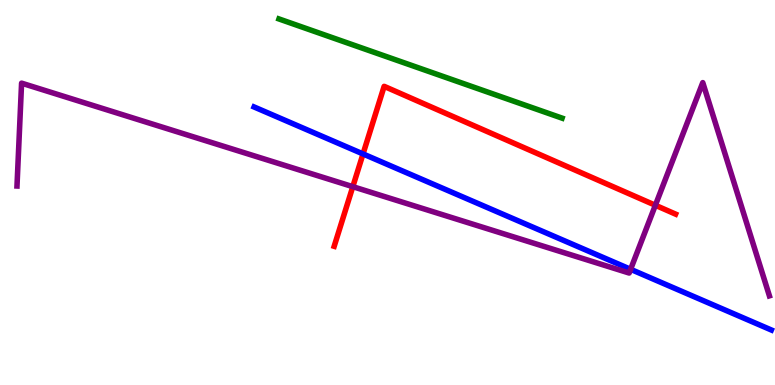[{'lines': ['blue', 'red'], 'intersections': [{'x': 4.68, 'y': 6.0}]}, {'lines': ['green', 'red'], 'intersections': []}, {'lines': ['purple', 'red'], 'intersections': [{'x': 4.55, 'y': 5.15}, {'x': 8.46, 'y': 4.67}]}, {'lines': ['blue', 'green'], 'intersections': []}, {'lines': ['blue', 'purple'], 'intersections': [{'x': 8.14, 'y': 3.01}]}, {'lines': ['green', 'purple'], 'intersections': []}]